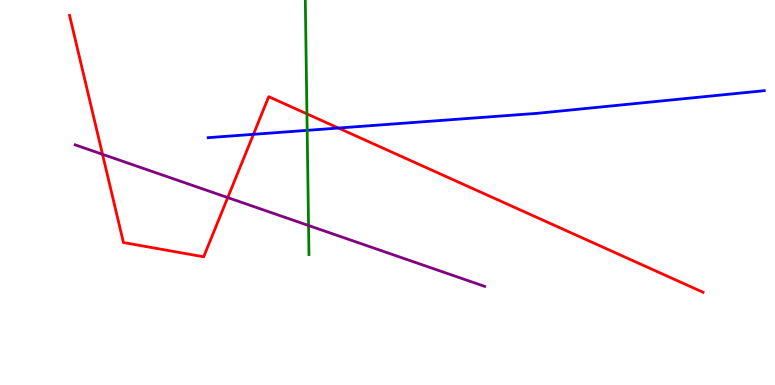[{'lines': ['blue', 'red'], 'intersections': [{'x': 3.27, 'y': 6.51}, {'x': 4.37, 'y': 6.67}]}, {'lines': ['green', 'red'], 'intersections': [{'x': 3.96, 'y': 7.04}]}, {'lines': ['purple', 'red'], 'intersections': [{'x': 1.32, 'y': 5.99}, {'x': 2.94, 'y': 4.87}]}, {'lines': ['blue', 'green'], 'intersections': [{'x': 3.96, 'y': 6.61}]}, {'lines': ['blue', 'purple'], 'intersections': []}, {'lines': ['green', 'purple'], 'intersections': [{'x': 3.98, 'y': 4.14}]}]